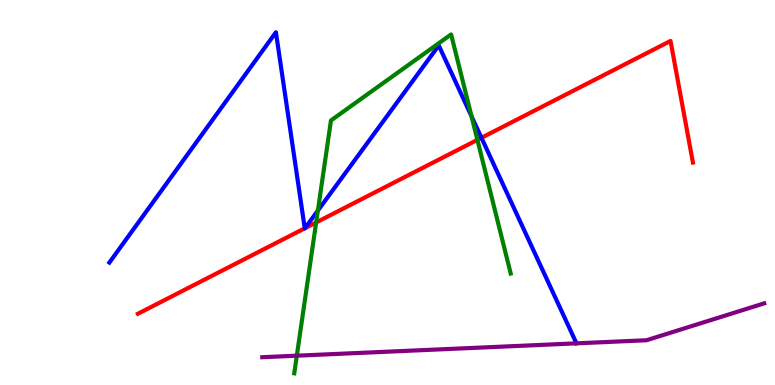[{'lines': ['blue', 'red'], 'intersections': [{'x': 3.93, 'y': 4.07}, {'x': 3.94, 'y': 4.07}, {'x': 6.21, 'y': 6.42}]}, {'lines': ['green', 'red'], 'intersections': [{'x': 4.08, 'y': 4.22}, {'x': 6.16, 'y': 6.37}]}, {'lines': ['purple', 'red'], 'intersections': []}, {'lines': ['blue', 'green'], 'intersections': [{'x': 4.1, 'y': 4.53}, {'x': 6.08, 'y': 6.98}]}, {'lines': ['blue', 'purple'], 'intersections': []}, {'lines': ['green', 'purple'], 'intersections': [{'x': 3.83, 'y': 0.761}]}]